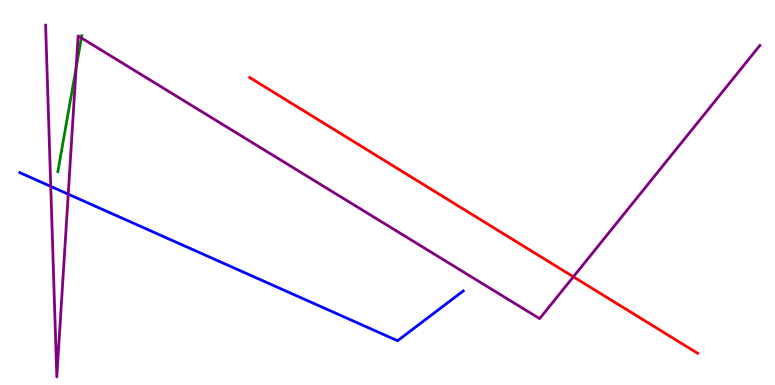[{'lines': ['blue', 'red'], 'intersections': []}, {'lines': ['green', 'red'], 'intersections': []}, {'lines': ['purple', 'red'], 'intersections': [{'x': 7.4, 'y': 2.81}]}, {'lines': ['blue', 'green'], 'intersections': []}, {'lines': ['blue', 'purple'], 'intersections': [{'x': 0.655, 'y': 5.16}, {'x': 0.88, 'y': 4.96}]}, {'lines': ['green', 'purple'], 'intersections': [{'x': 0.982, 'y': 8.24}, {'x': 1.05, 'y': 9.02}]}]